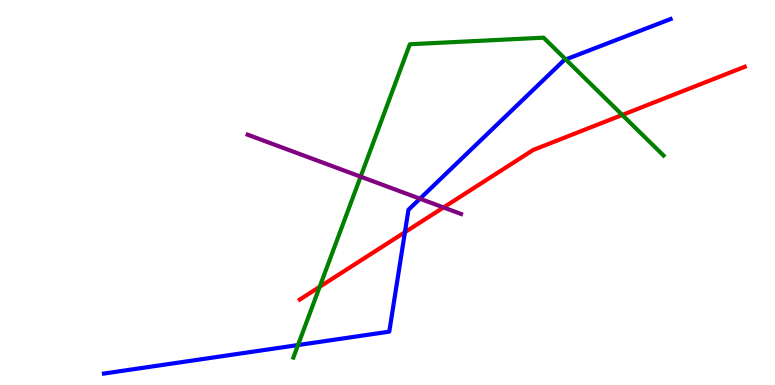[{'lines': ['blue', 'red'], 'intersections': [{'x': 5.22, 'y': 3.97}]}, {'lines': ['green', 'red'], 'intersections': [{'x': 4.12, 'y': 2.55}, {'x': 8.03, 'y': 7.01}]}, {'lines': ['purple', 'red'], 'intersections': [{'x': 5.72, 'y': 4.61}]}, {'lines': ['blue', 'green'], 'intersections': [{'x': 3.85, 'y': 1.04}, {'x': 7.3, 'y': 8.46}]}, {'lines': ['blue', 'purple'], 'intersections': [{'x': 5.42, 'y': 4.84}]}, {'lines': ['green', 'purple'], 'intersections': [{'x': 4.65, 'y': 5.41}]}]